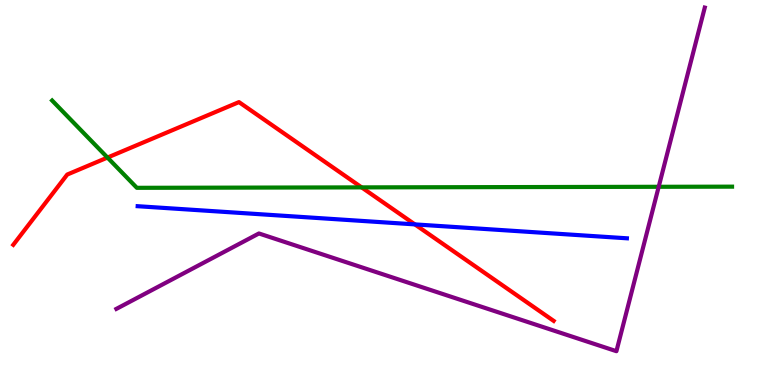[{'lines': ['blue', 'red'], 'intersections': [{'x': 5.35, 'y': 4.17}]}, {'lines': ['green', 'red'], 'intersections': [{'x': 1.39, 'y': 5.91}, {'x': 4.67, 'y': 5.13}]}, {'lines': ['purple', 'red'], 'intersections': []}, {'lines': ['blue', 'green'], 'intersections': []}, {'lines': ['blue', 'purple'], 'intersections': []}, {'lines': ['green', 'purple'], 'intersections': [{'x': 8.5, 'y': 5.15}]}]